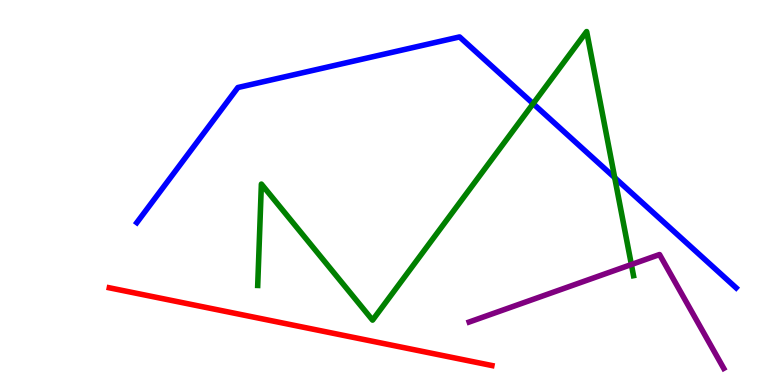[{'lines': ['blue', 'red'], 'intersections': []}, {'lines': ['green', 'red'], 'intersections': []}, {'lines': ['purple', 'red'], 'intersections': []}, {'lines': ['blue', 'green'], 'intersections': [{'x': 6.88, 'y': 7.31}, {'x': 7.93, 'y': 5.39}]}, {'lines': ['blue', 'purple'], 'intersections': []}, {'lines': ['green', 'purple'], 'intersections': [{'x': 8.15, 'y': 3.13}]}]